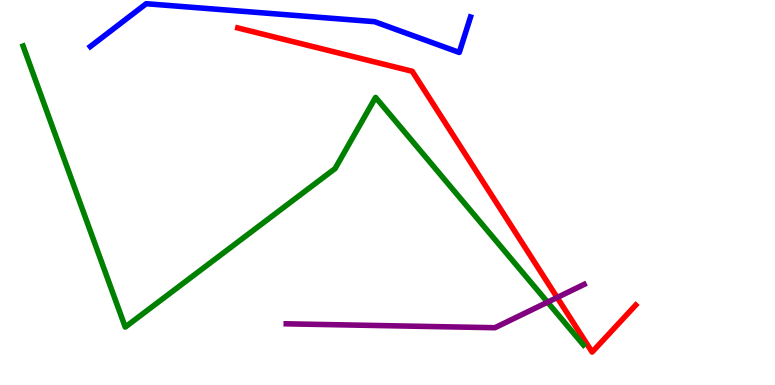[{'lines': ['blue', 'red'], 'intersections': []}, {'lines': ['green', 'red'], 'intersections': []}, {'lines': ['purple', 'red'], 'intersections': [{'x': 7.19, 'y': 2.27}]}, {'lines': ['blue', 'green'], 'intersections': []}, {'lines': ['blue', 'purple'], 'intersections': []}, {'lines': ['green', 'purple'], 'intersections': [{'x': 7.07, 'y': 2.15}]}]